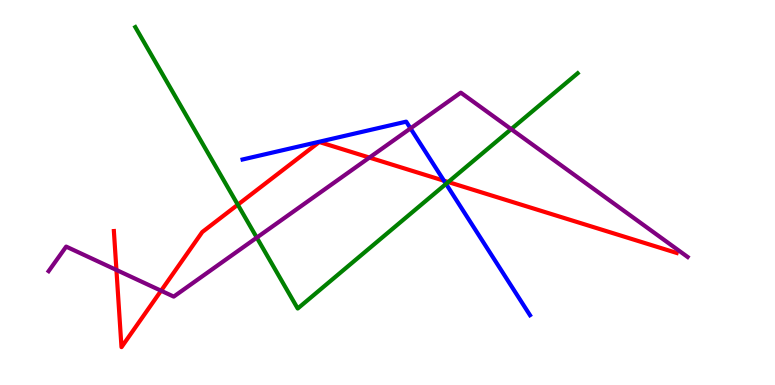[{'lines': ['blue', 'red'], 'intersections': [{'x': 5.73, 'y': 5.31}]}, {'lines': ['green', 'red'], 'intersections': [{'x': 3.07, 'y': 4.68}, {'x': 5.78, 'y': 5.27}]}, {'lines': ['purple', 'red'], 'intersections': [{'x': 1.5, 'y': 2.99}, {'x': 2.08, 'y': 2.45}, {'x': 4.77, 'y': 5.91}]}, {'lines': ['blue', 'green'], 'intersections': [{'x': 5.76, 'y': 5.22}]}, {'lines': ['blue', 'purple'], 'intersections': [{'x': 5.3, 'y': 6.67}]}, {'lines': ['green', 'purple'], 'intersections': [{'x': 3.31, 'y': 3.83}, {'x': 6.6, 'y': 6.65}]}]